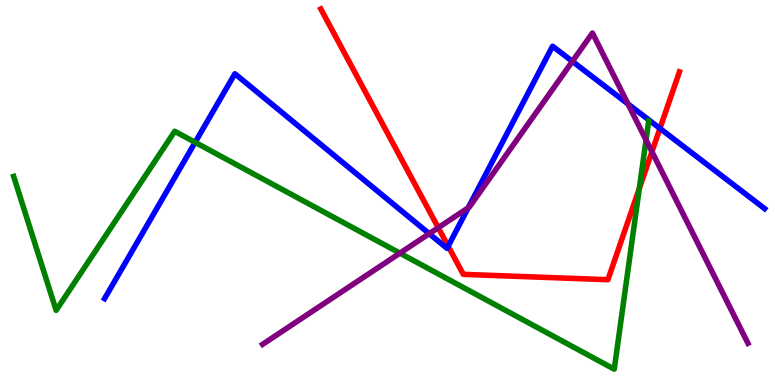[{'lines': ['blue', 'red'], 'intersections': [{'x': 5.78, 'y': 3.61}, {'x': 8.52, 'y': 6.66}]}, {'lines': ['green', 'red'], 'intersections': [{'x': 8.25, 'y': 5.11}]}, {'lines': ['purple', 'red'], 'intersections': [{'x': 5.65, 'y': 4.09}, {'x': 8.41, 'y': 6.06}]}, {'lines': ['blue', 'green'], 'intersections': [{'x': 2.52, 'y': 6.3}]}, {'lines': ['blue', 'purple'], 'intersections': [{'x': 5.54, 'y': 3.93}, {'x': 6.04, 'y': 4.6}, {'x': 7.39, 'y': 8.41}, {'x': 8.1, 'y': 7.3}]}, {'lines': ['green', 'purple'], 'intersections': [{'x': 5.16, 'y': 3.42}, {'x': 8.34, 'y': 6.36}]}]